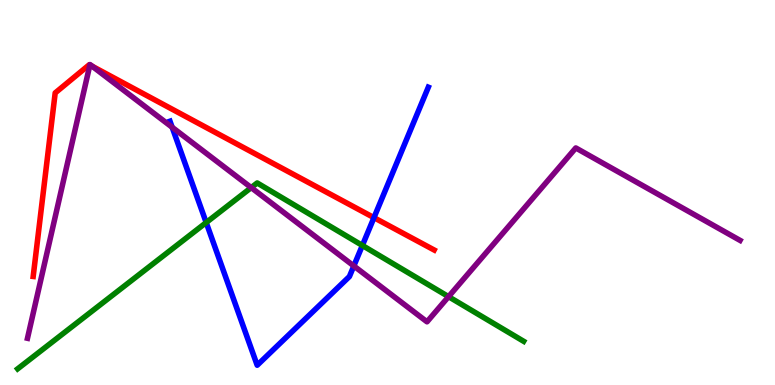[{'lines': ['blue', 'red'], 'intersections': [{'x': 4.83, 'y': 4.35}]}, {'lines': ['green', 'red'], 'intersections': []}, {'lines': ['purple', 'red'], 'intersections': [{'x': 1.16, 'y': 8.31}, {'x': 1.19, 'y': 8.28}]}, {'lines': ['blue', 'green'], 'intersections': [{'x': 2.66, 'y': 4.22}, {'x': 4.68, 'y': 3.62}]}, {'lines': ['blue', 'purple'], 'intersections': [{'x': 2.22, 'y': 6.69}, {'x': 4.57, 'y': 3.09}]}, {'lines': ['green', 'purple'], 'intersections': [{'x': 3.24, 'y': 5.13}, {'x': 5.79, 'y': 2.29}]}]